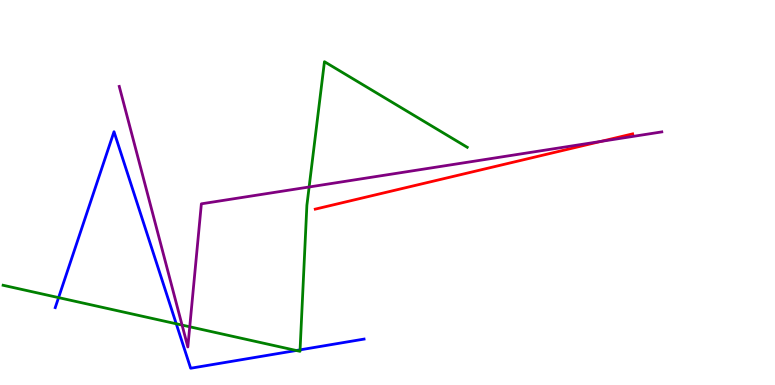[{'lines': ['blue', 'red'], 'intersections': []}, {'lines': ['green', 'red'], 'intersections': []}, {'lines': ['purple', 'red'], 'intersections': [{'x': 7.75, 'y': 6.33}]}, {'lines': ['blue', 'green'], 'intersections': [{'x': 0.756, 'y': 2.27}, {'x': 2.27, 'y': 1.59}, {'x': 3.82, 'y': 0.896}, {'x': 3.87, 'y': 0.913}]}, {'lines': ['blue', 'purple'], 'intersections': []}, {'lines': ['green', 'purple'], 'intersections': [{'x': 2.35, 'y': 1.56}, {'x': 2.45, 'y': 1.51}, {'x': 3.99, 'y': 5.14}]}]